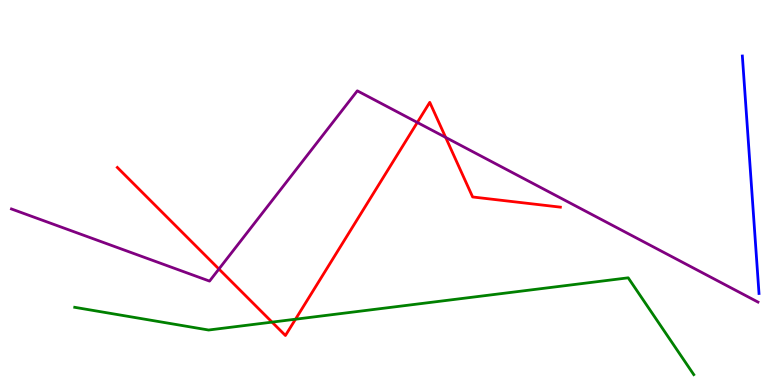[{'lines': ['blue', 'red'], 'intersections': []}, {'lines': ['green', 'red'], 'intersections': [{'x': 3.51, 'y': 1.63}, {'x': 3.81, 'y': 1.71}]}, {'lines': ['purple', 'red'], 'intersections': [{'x': 2.82, 'y': 3.01}, {'x': 5.38, 'y': 6.82}, {'x': 5.75, 'y': 6.43}]}, {'lines': ['blue', 'green'], 'intersections': []}, {'lines': ['blue', 'purple'], 'intersections': []}, {'lines': ['green', 'purple'], 'intersections': []}]